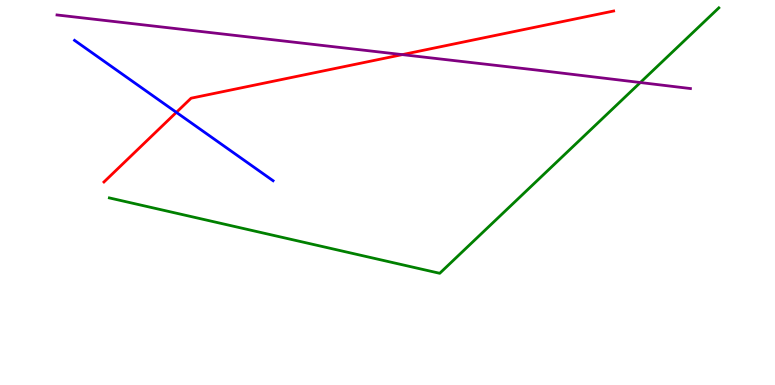[{'lines': ['blue', 'red'], 'intersections': [{'x': 2.28, 'y': 7.08}]}, {'lines': ['green', 'red'], 'intersections': []}, {'lines': ['purple', 'red'], 'intersections': [{'x': 5.19, 'y': 8.58}]}, {'lines': ['blue', 'green'], 'intersections': []}, {'lines': ['blue', 'purple'], 'intersections': []}, {'lines': ['green', 'purple'], 'intersections': [{'x': 8.26, 'y': 7.86}]}]